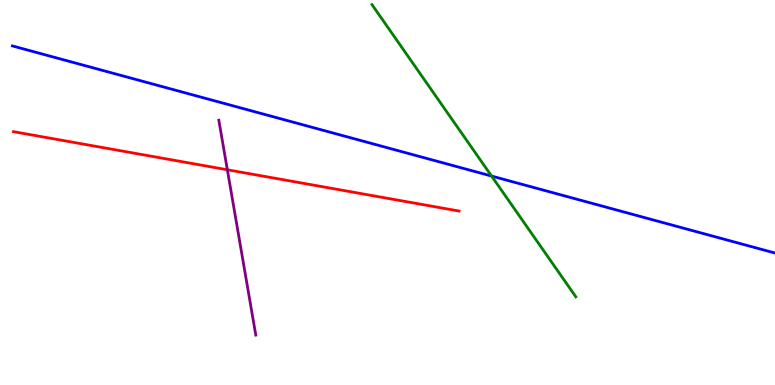[{'lines': ['blue', 'red'], 'intersections': []}, {'lines': ['green', 'red'], 'intersections': []}, {'lines': ['purple', 'red'], 'intersections': [{'x': 2.93, 'y': 5.59}]}, {'lines': ['blue', 'green'], 'intersections': [{'x': 6.34, 'y': 5.43}]}, {'lines': ['blue', 'purple'], 'intersections': []}, {'lines': ['green', 'purple'], 'intersections': []}]